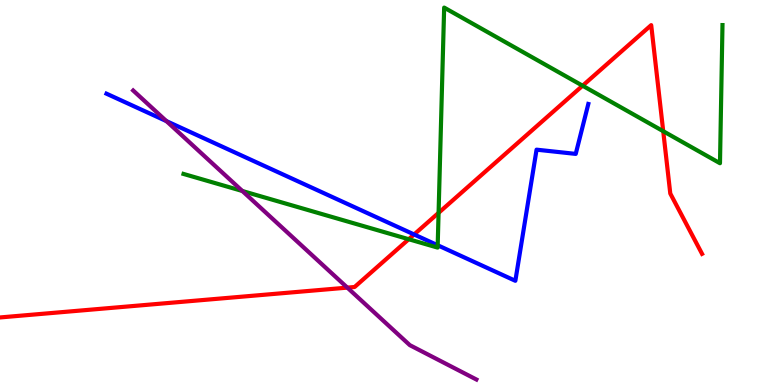[{'lines': ['blue', 'red'], 'intersections': [{'x': 5.34, 'y': 3.91}]}, {'lines': ['green', 'red'], 'intersections': [{'x': 5.27, 'y': 3.79}, {'x': 5.66, 'y': 4.47}, {'x': 7.52, 'y': 7.77}, {'x': 8.56, 'y': 6.59}]}, {'lines': ['purple', 'red'], 'intersections': [{'x': 4.48, 'y': 2.53}]}, {'lines': ['blue', 'green'], 'intersections': [{'x': 5.65, 'y': 3.63}]}, {'lines': ['blue', 'purple'], 'intersections': [{'x': 2.15, 'y': 6.85}]}, {'lines': ['green', 'purple'], 'intersections': [{'x': 3.13, 'y': 5.04}]}]